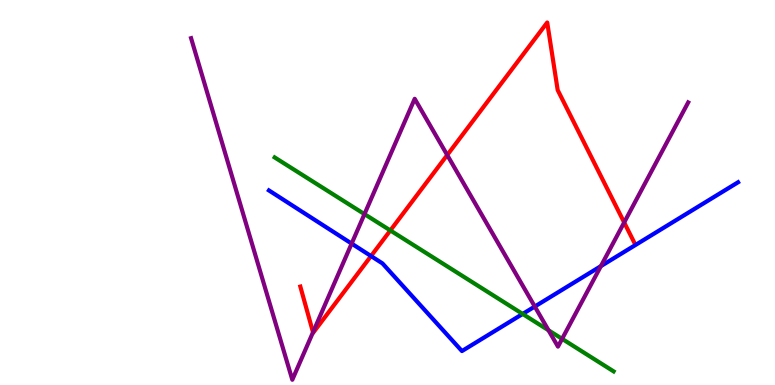[{'lines': ['blue', 'red'], 'intersections': [{'x': 4.79, 'y': 3.35}]}, {'lines': ['green', 'red'], 'intersections': [{'x': 5.04, 'y': 4.01}]}, {'lines': ['purple', 'red'], 'intersections': [{'x': 4.04, 'y': 1.37}, {'x': 5.77, 'y': 5.97}, {'x': 8.05, 'y': 4.22}]}, {'lines': ['blue', 'green'], 'intersections': [{'x': 6.74, 'y': 1.85}]}, {'lines': ['blue', 'purple'], 'intersections': [{'x': 4.54, 'y': 3.67}, {'x': 6.9, 'y': 2.04}, {'x': 7.75, 'y': 3.09}]}, {'lines': ['green', 'purple'], 'intersections': [{'x': 4.7, 'y': 4.44}, {'x': 7.08, 'y': 1.42}, {'x': 7.25, 'y': 1.2}]}]